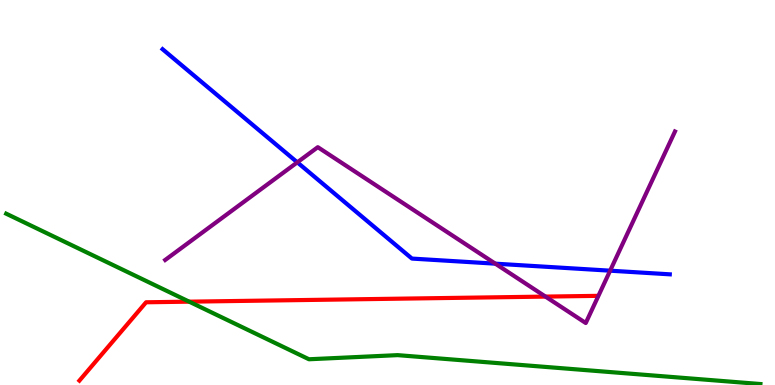[{'lines': ['blue', 'red'], 'intersections': []}, {'lines': ['green', 'red'], 'intersections': [{'x': 2.44, 'y': 2.16}]}, {'lines': ['purple', 'red'], 'intersections': [{'x': 7.04, 'y': 2.3}]}, {'lines': ['blue', 'green'], 'intersections': []}, {'lines': ['blue', 'purple'], 'intersections': [{'x': 3.84, 'y': 5.78}, {'x': 6.39, 'y': 3.15}, {'x': 7.87, 'y': 2.97}]}, {'lines': ['green', 'purple'], 'intersections': []}]